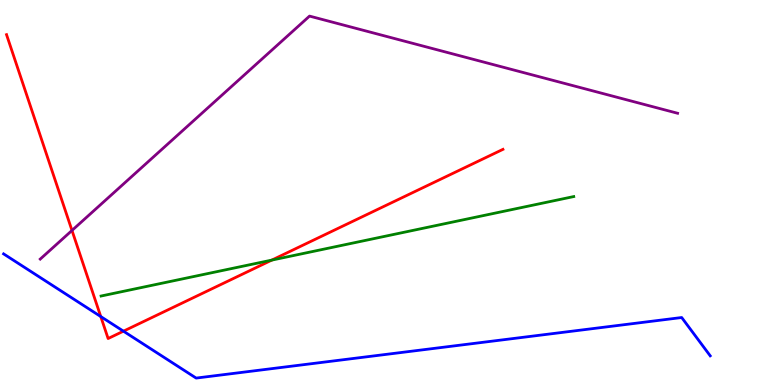[{'lines': ['blue', 'red'], 'intersections': [{'x': 1.3, 'y': 1.78}, {'x': 1.59, 'y': 1.4}]}, {'lines': ['green', 'red'], 'intersections': [{'x': 3.51, 'y': 3.24}]}, {'lines': ['purple', 'red'], 'intersections': [{'x': 0.929, 'y': 4.01}]}, {'lines': ['blue', 'green'], 'intersections': []}, {'lines': ['blue', 'purple'], 'intersections': []}, {'lines': ['green', 'purple'], 'intersections': []}]